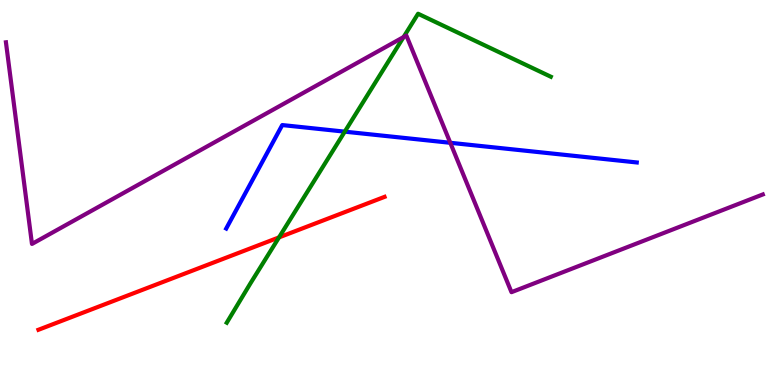[{'lines': ['blue', 'red'], 'intersections': []}, {'lines': ['green', 'red'], 'intersections': [{'x': 3.6, 'y': 3.83}]}, {'lines': ['purple', 'red'], 'intersections': []}, {'lines': ['blue', 'green'], 'intersections': [{'x': 4.45, 'y': 6.58}]}, {'lines': ['blue', 'purple'], 'intersections': [{'x': 5.81, 'y': 6.29}]}, {'lines': ['green', 'purple'], 'intersections': [{'x': 5.21, 'y': 9.04}]}]